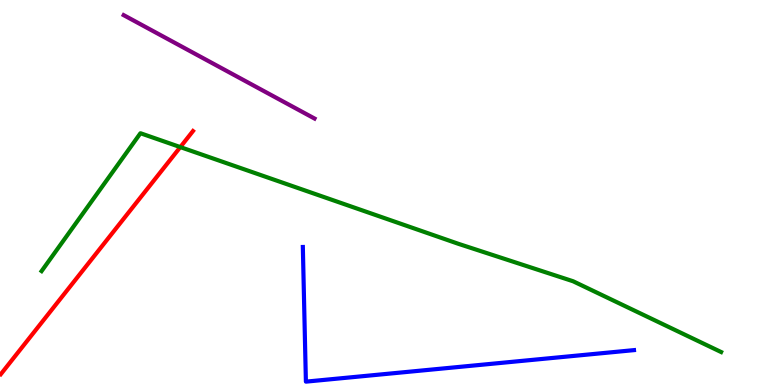[{'lines': ['blue', 'red'], 'intersections': []}, {'lines': ['green', 'red'], 'intersections': [{'x': 2.33, 'y': 6.18}]}, {'lines': ['purple', 'red'], 'intersections': []}, {'lines': ['blue', 'green'], 'intersections': []}, {'lines': ['blue', 'purple'], 'intersections': []}, {'lines': ['green', 'purple'], 'intersections': []}]